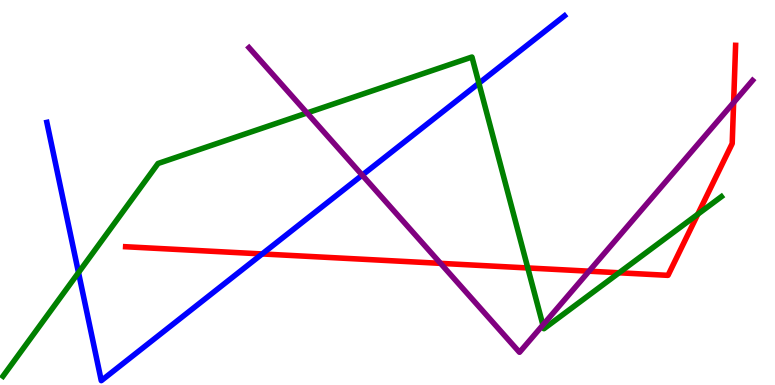[{'lines': ['blue', 'red'], 'intersections': [{'x': 3.38, 'y': 3.4}]}, {'lines': ['green', 'red'], 'intersections': [{'x': 6.81, 'y': 3.04}, {'x': 7.99, 'y': 2.91}, {'x': 9.0, 'y': 4.44}]}, {'lines': ['purple', 'red'], 'intersections': [{'x': 5.68, 'y': 3.16}, {'x': 7.6, 'y': 2.96}, {'x': 9.47, 'y': 7.34}]}, {'lines': ['blue', 'green'], 'intersections': [{'x': 1.01, 'y': 2.92}, {'x': 6.18, 'y': 7.84}]}, {'lines': ['blue', 'purple'], 'intersections': [{'x': 4.67, 'y': 5.45}]}, {'lines': ['green', 'purple'], 'intersections': [{'x': 3.96, 'y': 7.07}, {'x': 7.01, 'y': 1.56}]}]